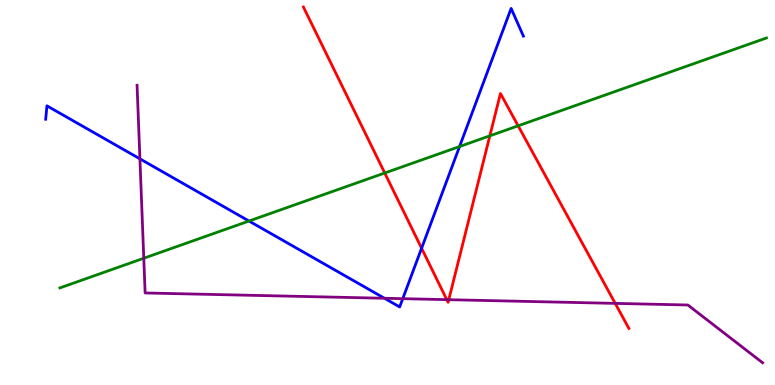[{'lines': ['blue', 'red'], 'intersections': [{'x': 5.44, 'y': 3.55}]}, {'lines': ['green', 'red'], 'intersections': [{'x': 4.96, 'y': 5.51}, {'x': 6.32, 'y': 6.47}, {'x': 6.69, 'y': 6.73}]}, {'lines': ['purple', 'red'], 'intersections': [{'x': 5.76, 'y': 2.22}, {'x': 5.79, 'y': 2.22}, {'x': 7.94, 'y': 2.12}]}, {'lines': ['blue', 'green'], 'intersections': [{'x': 3.21, 'y': 4.26}, {'x': 5.93, 'y': 6.19}]}, {'lines': ['blue', 'purple'], 'intersections': [{'x': 1.81, 'y': 5.87}, {'x': 4.96, 'y': 2.25}, {'x': 5.2, 'y': 2.24}]}, {'lines': ['green', 'purple'], 'intersections': [{'x': 1.86, 'y': 3.29}]}]